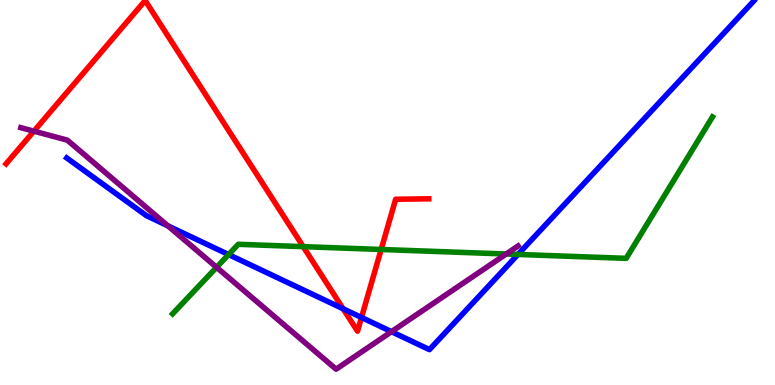[{'lines': ['blue', 'red'], 'intersections': [{'x': 4.43, 'y': 1.98}, {'x': 4.66, 'y': 1.75}]}, {'lines': ['green', 'red'], 'intersections': [{'x': 3.91, 'y': 3.59}, {'x': 4.92, 'y': 3.52}]}, {'lines': ['purple', 'red'], 'intersections': [{'x': 0.437, 'y': 6.59}]}, {'lines': ['blue', 'green'], 'intersections': [{'x': 2.95, 'y': 3.39}, {'x': 6.68, 'y': 3.39}]}, {'lines': ['blue', 'purple'], 'intersections': [{'x': 2.17, 'y': 4.13}, {'x': 5.05, 'y': 1.39}]}, {'lines': ['green', 'purple'], 'intersections': [{'x': 2.79, 'y': 3.06}, {'x': 6.53, 'y': 3.4}]}]